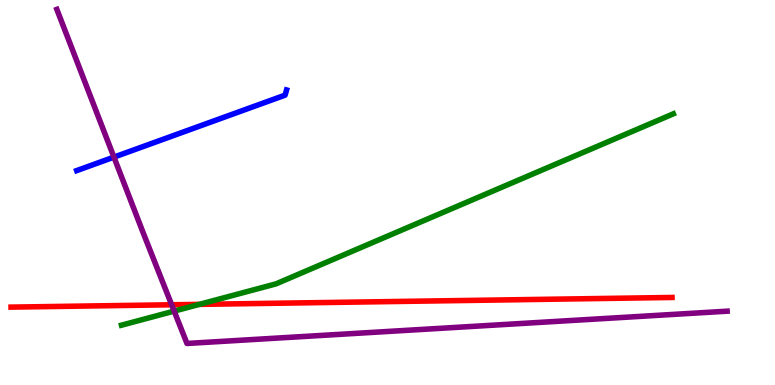[{'lines': ['blue', 'red'], 'intersections': []}, {'lines': ['green', 'red'], 'intersections': [{'x': 2.57, 'y': 2.09}]}, {'lines': ['purple', 'red'], 'intersections': [{'x': 2.21, 'y': 2.08}]}, {'lines': ['blue', 'green'], 'intersections': []}, {'lines': ['blue', 'purple'], 'intersections': [{'x': 1.47, 'y': 5.92}]}, {'lines': ['green', 'purple'], 'intersections': [{'x': 2.25, 'y': 1.92}]}]